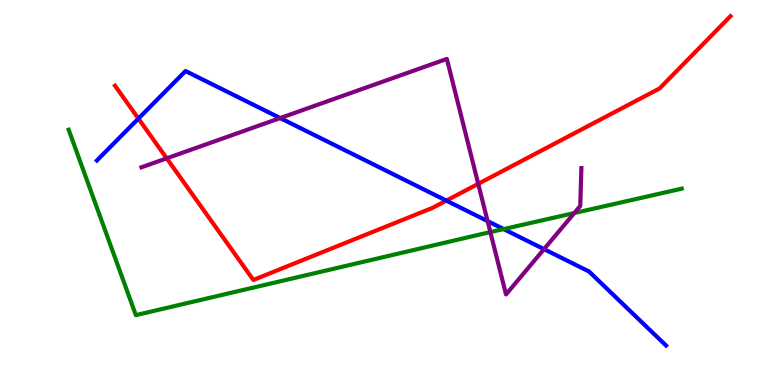[{'lines': ['blue', 'red'], 'intersections': [{'x': 1.79, 'y': 6.92}, {'x': 5.76, 'y': 4.79}]}, {'lines': ['green', 'red'], 'intersections': []}, {'lines': ['purple', 'red'], 'intersections': [{'x': 2.15, 'y': 5.89}, {'x': 6.17, 'y': 5.23}]}, {'lines': ['blue', 'green'], 'intersections': [{'x': 6.5, 'y': 4.05}]}, {'lines': ['blue', 'purple'], 'intersections': [{'x': 3.62, 'y': 6.93}, {'x': 6.29, 'y': 4.26}, {'x': 7.02, 'y': 3.53}]}, {'lines': ['green', 'purple'], 'intersections': [{'x': 6.33, 'y': 3.97}, {'x': 7.41, 'y': 4.47}]}]